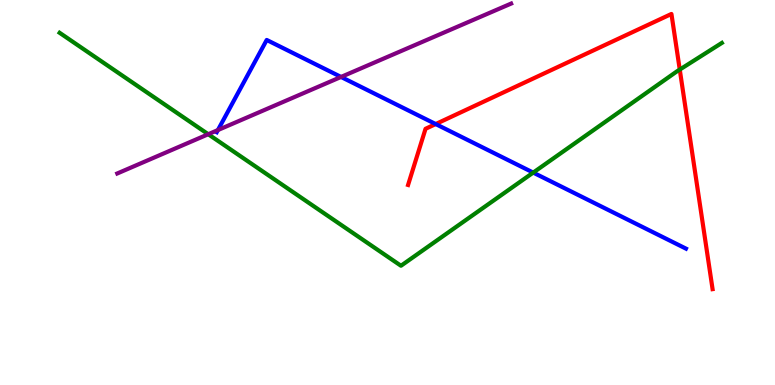[{'lines': ['blue', 'red'], 'intersections': [{'x': 5.62, 'y': 6.78}]}, {'lines': ['green', 'red'], 'intersections': [{'x': 8.77, 'y': 8.19}]}, {'lines': ['purple', 'red'], 'intersections': []}, {'lines': ['blue', 'green'], 'intersections': [{'x': 6.88, 'y': 5.52}]}, {'lines': ['blue', 'purple'], 'intersections': [{'x': 2.81, 'y': 6.62}, {'x': 4.4, 'y': 8.0}]}, {'lines': ['green', 'purple'], 'intersections': [{'x': 2.69, 'y': 6.51}]}]